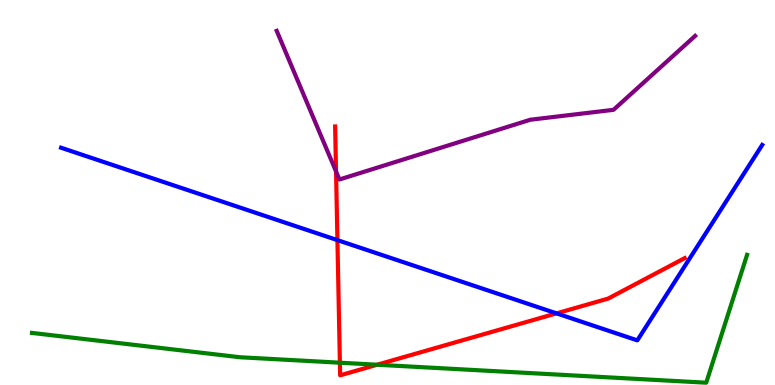[{'lines': ['blue', 'red'], 'intersections': [{'x': 4.35, 'y': 3.76}, {'x': 7.18, 'y': 1.86}]}, {'lines': ['green', 'red'], 'intersections': [{'x': 4.39, 'y': 0.579}, {'x': 4.87, 'y': 0.526}]}, {'lines': ['purple', 'red'], 'intersections': [{'x': 4.34, 'y': 5.55}]}, {'lines': ['blue', 'green'], 'intersections': []}, {'lines': ['blue', 'purple'], 'intersections': []}, {'lines': ['green', 'purple'], 'intersections': []}]